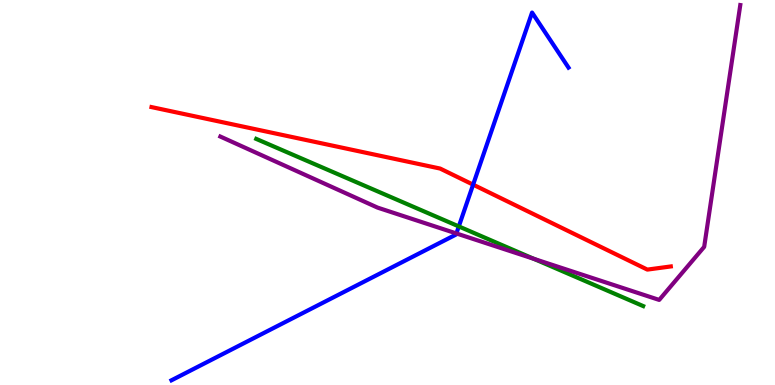[{'lines': ['blue', 'red'], 'intersections': [{'x': 6.1, 'y': 5.2}]}, {'lines': ['green', 'red'], 'intersections': []}, {'lines': ['purple', 'red'], 'intersections': []}, {'lines': ['blue', 'green'], 'intersections': [{'x': 5.92, 'y': 4.12}]}, {'lines': ['blue', 'purple'], 'intersections': [{'x': 5.89, 'y': 3.94}]}, {'lines': ['green', 'purple'], 'intersections': [{'x': 6.89, 'y': 3.28}]}]